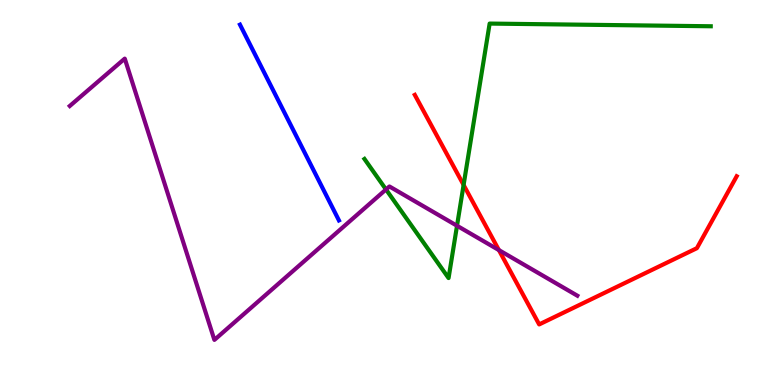[{'lines': ['blue', 'red'], 'intersections': []}, {'lines': ['green', 'red'], 'intersections': [{'x': 5.98, 'y': 5.2}]}, {'lines': ['purple', 'red'], 'intersections': [{'x': 6.44, 'y': 3.5}]}, {'lines': ['blue', 'green'], 'intersections': []}, {'lines': ['blue', 'purple'], 'intersections': []}, {'lines': ['green', 'purple'], 'intersections': [{'x': 4.98, 'y': 5.08}, {'x': 5.9, 'y': 4.14}]}]